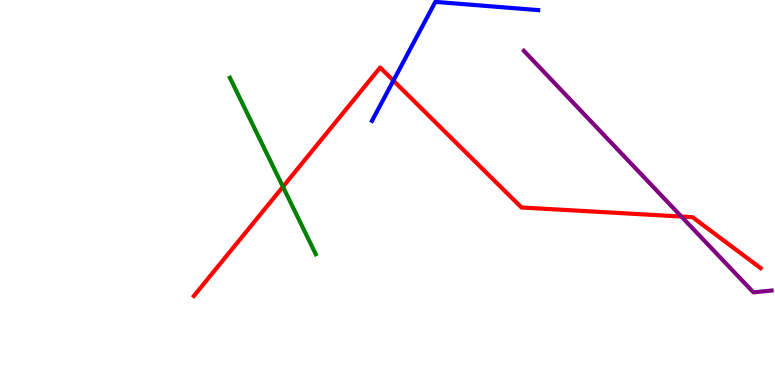[{'lines': ['blue', 'red'], 'intersections': [{'x': 5.08, 'y': 7.91}]}, {'lines': ['green', 'red'], 'intersections': [{'x': 3.65, 'y': 5.15}]}, {'lines': ['purple', 'red'], 'intersections': [{'x': 8.79, 'y': 4.38}]}, {'lines': ['blue', 'green'], 'intersections': []}, {'lines': ['blue', 'purple'], 'intersections': []}, {'lines': ['green', 'purple'], 'intersections': []}]